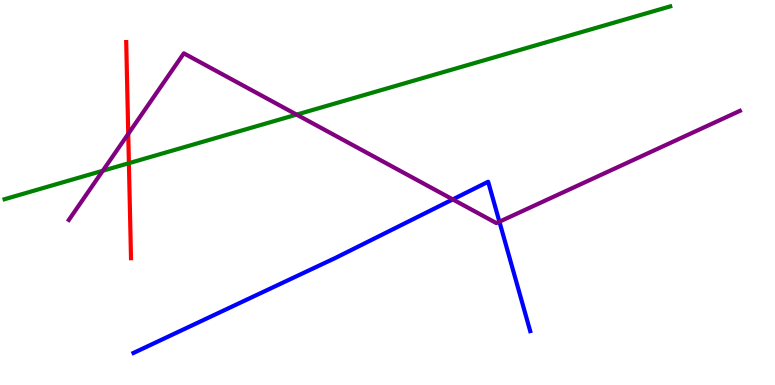[{'lines': ['blue', 'red'], 'intersections': []}, {'lines': ['green', 'red'], 'intersections': [{'x': 1.66, 'y': 5.76}]}, {'lines': ['purple', 'red'], 'intersections': [{'x': 1.65, 'y': 6.52}]}, {'lines': ['blue', 'green'], 'intersections': []}, {'lines': ['blue', 'purple'], 'intersections': [{'x': 5.84, 'y': 4.82}, {'x': 6.44, 'y': 4.24}]}, {'lines': ['green', 'purple'], 'intersections': [{'x': 1.33, 'y': 5.56}, {'x': 3.83, 'y': 7.02}]}]